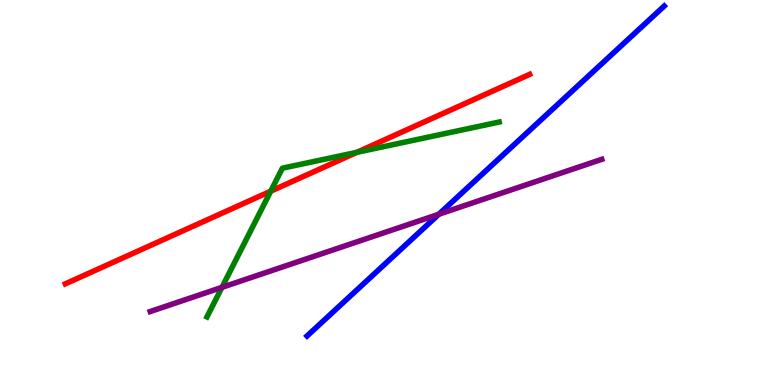[{'lines': ['blue', 'red'], 'intersections': []}, {'lines': ['green', 'red'], 'intersections': [{'x': 3.49, 'y': 5.03}, {'x': 4.6, 'y': 6.04}]}, {'lines': ['purple', 'red'], 'intersections': []}, {'lines': ['blue', 'green'], 'intersections': []}, {'lines': ['blue', 'purple'], 'intersections': [{'x': 5.66, 'y': 4.44}]}, {'lines': ['green', 'purple'], 'intersections': [{'x': 2.86, 'y': 2.54}]}]